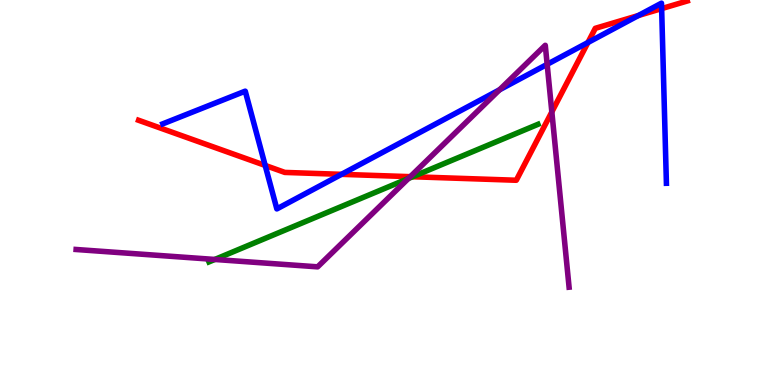[{'lines': ['blue', 'red'], 'intersections': [{'x': 3.42, 'y': 5.7}, {'x': 4.41, 'y': 5.47}, {'x': 7.59, 'y': 8.9}, {'x': 8.24, 'y': 9.6}, {'x': 8.54, 'y': 9.78}]}, {'lines': ['green', 'red'], 'intersections': [{'x': 5.32, 'y': 5.41}]}, {'lines': ['purple', 'red'], 'intersections': [{'x': 5.29, 'y': 5.41}, {'x': 7.12, 'y': 7.09}]}, {'lines': ['blue', 'green'], 'intersections': []}, {'lines': ['blue', 'purple'], 'intersections': [{'x': 6.45, 'y': 7.67}, {'x': 7.06, 'y': 8.33}]}, {'lines': ['green', 'purple'], 'intersections': [{'x': 2.77, 'y': 3.26}, {'x': 5.27, 'y': 5.36}]}]